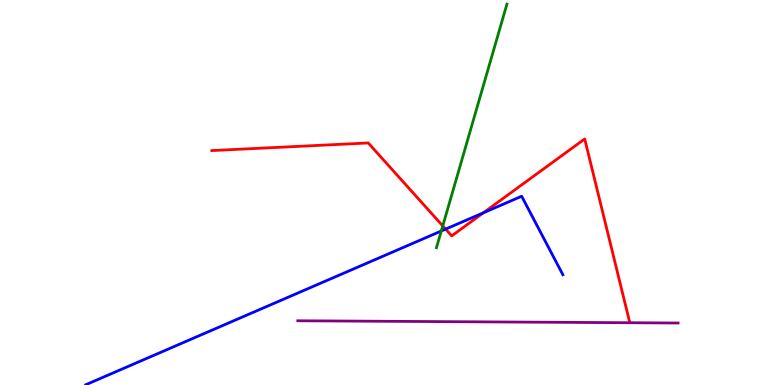[{'lines': ['blue', 'red'], 'intersections': [{'x': 5.75, 'y': 4.05}, {'x': 6.24, 'y': 4.47}]}, {'lines': ['green', 'red'], 'intersections': [{'x': 5.71, 'y': 4.13}]}, {'lines': ['purple', 'red'], 'intersections': []}, {'lines': ['blue', 'green'], 'intersections': [{'x': 5.69, 'y': 4.0}]}, {'lines': ['blue', 'purple'], 'intersections': []}, {'lines': ['green', 'purple'], 'intersections': []}]